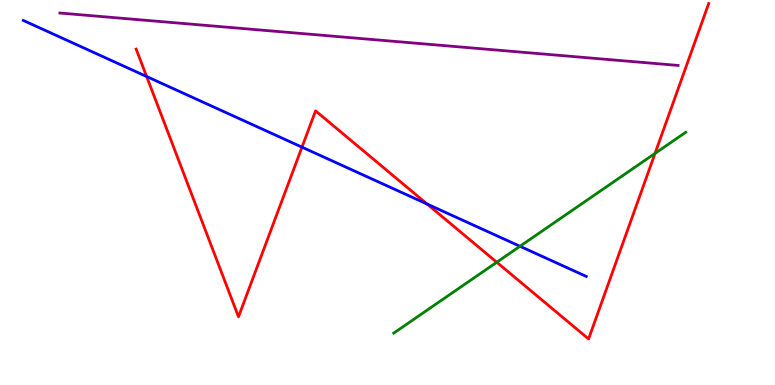[{'lines': ['blue', 'red'], 'intersections': [{'x': 1.89, 'y': 8.01}, {'x': 3.9, 'y': 6.18}, {'x': 5.51, 'y': 4.7}]}, {'lines': ['green', 'red'], 'intersections': [{'x': 6.41, 'y': 3.19}, {'x': 8.45, 'y': 6.02}]}, {'lines': ['purple', 'red'], 'intersections': []}, {'lines': ['blue', 'green'], 'intersections': [{'x': 6.71, 'y': 3.6}]}, {'lines': ['blue', 'purple'], 'intersections': []}, {'lines': ['green', 'purple'], 'intersections': []}]